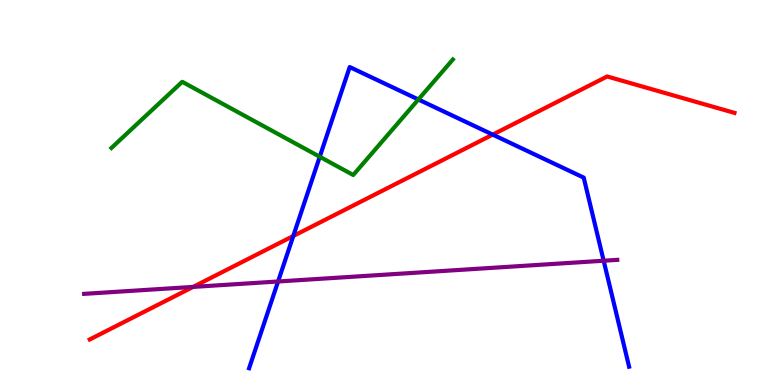[{'lines': ['blue', 'red'], 'intersections': [{'x': 3.78, 'y': 3.87}, {'x': 6.36, 'y': 6.5}]}, {'lines': ['green', 'red'], 'intersections': []}, {'lines': ['purple', 'red'], 'intersections': [{'x': 2.49, 'y': 2.55}]}, {'lines': ['blue', 'green'], 'intersections': [{'x': 4.13, 'y': 5.93}, {'x': 5.4, 'y': 7.42}]}, {'lines': ['blue', 'purple'], 'intersections': [{'x': 3.59, 'y': 2.69}, {'x': 7.79, 'y': 3.23}]}, {'lines': ['green', 'purple'], 'intersections': []}]